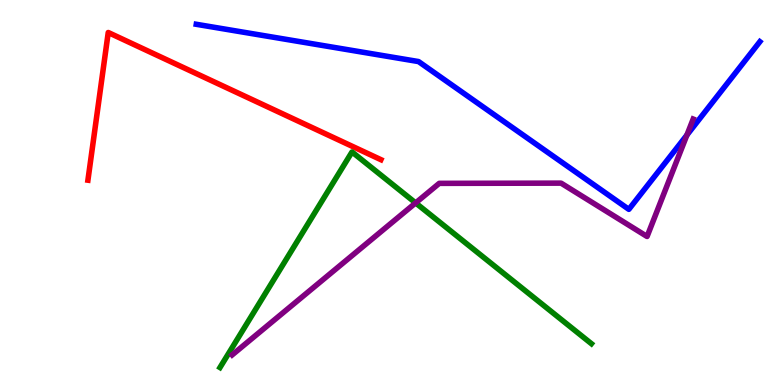[{'lines': ['blue', 'red'], 'intersections': []}, {'lines': ['green', 'red'], 'intersections': []}, {'lines': ['purple', 'red'], 'intersections': []}, {'lines': ['blue', 'green'], 'intersections': []}, {'lines': ['blue', 'purple'], 'intersections': [{'x': 8.86, 'y': 6.49}]}, {'lines': ['green', 'purple'], 'intersections': [{'x': 5.36, 'y': 4.73}]}]